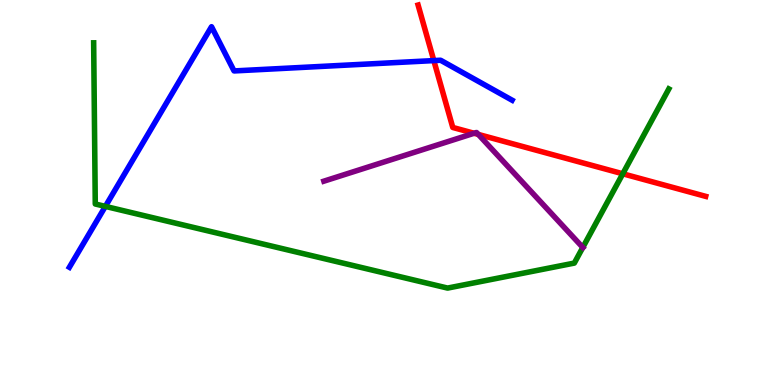[{'lines': ['blue', 'red'], 'intersections': [{'x': 5.6, 'y': 8.43}]}, {'lines': ['green', 'red'], 'intersections': [{'x': 8.04, 'y': 5.49}]}, {'lines': ['purple', 'red'], 'intersections': [{'x': 6.12, 'y': 6.54}, {'x': 6.17, 'y': 6.51}]}, {'lines': ['blue', 'green'], 'intersections': [{'x': 1.36, 'y': 4.64}]}, {'lines': ['blue', 'purple'], 'intersections': []}, {'lines': ['green', 'purple'], 'intersections': [{'x': 7.52, 'y': 3.57}]}]